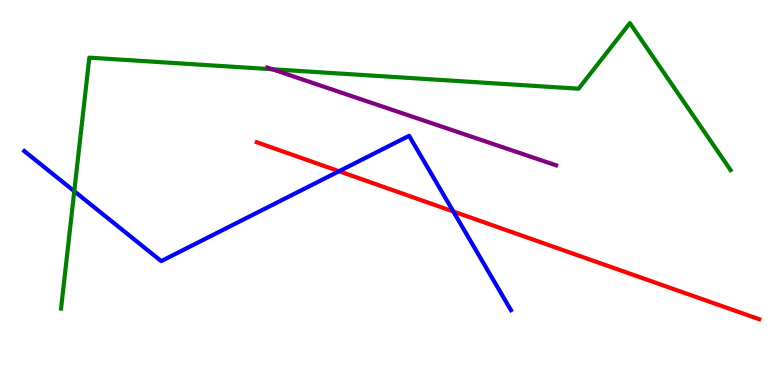[{'lines': ['blue', 'red'], 'intersections': [{'x': 4.37, 'y': 5.55}, {'x': 5.85, 'y': 4.51}]}, {'lines': ['green', 'red'], 'intersections': []}, {'lines': ['purple', 'red'], 'intersections': []}, {'lines': ['blue', 'green'], 'intersections': [{'x': 0.958, 'y': 5.03}]}, {'lines': ['blue', 'purple'], 'intersections': []}, {'lines': ['green', 'purple'], 'intersections': [{'x': 3.51, 'y': 8.2}]}]